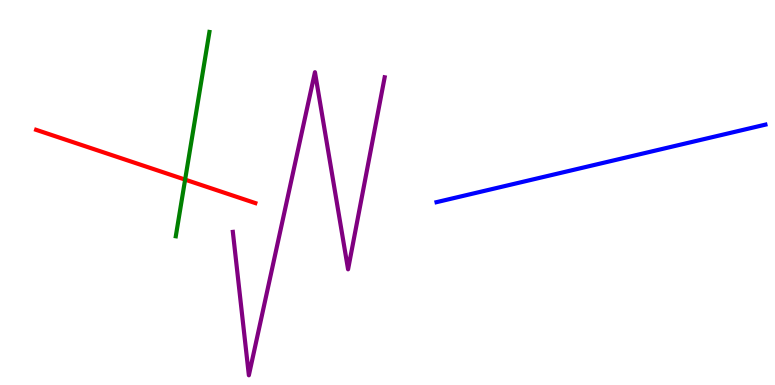[{'lines': ['blue', 'red'], 'intersections': []}, {'lines': ['green', 'red'], 'intersections': [{'x': 2.39, 'y': 5.33}]}, {'lines': ['purple', 'red'], 'intersections': []}, {'lines': ['blue', 'green'], 'intersections': []}, {'lines': ['blue', 'purple'], 'intersections': []}, {'lines': ['green', 'purple'], 'intersections': []}]